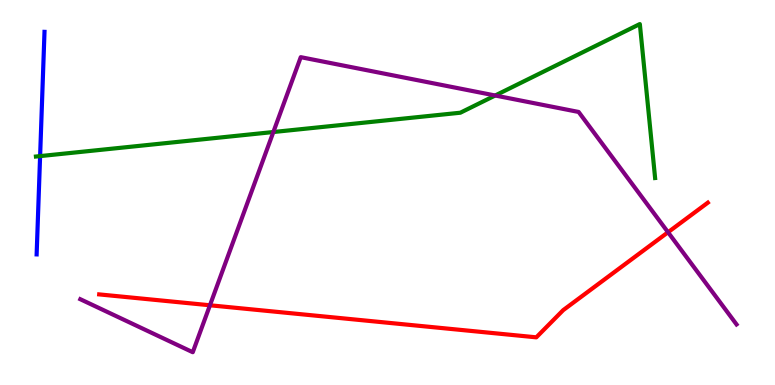[{'lines': ['blue', 'red'], 'intersections': []}, {'lines': ['green', 'red'], 'intersections': []}, {'lines': ['purple', 'red'], 'intersections': [{'x': 2.71, 'y': 2.07}, {'x': 8.62, 'y': 3.97}]}, {'lines': ['blue', 'green'], 'intersections': [{'x': 0.518, 'y': 5.95}]}, {'lines': ['blue', 'purple'], 'intersections': []}, {'lines': ['green', 'purple'], 'intersections': [{'x': 3.53, 'y': 6.57}, {'x': 6.39, 'y': 7.52}]}]